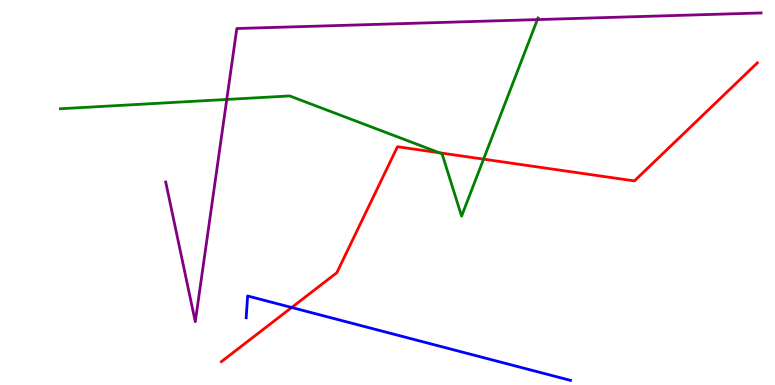[{'lines': ['blue', 'red'], 'intersections': [{'x': 3.76, 'y': 2.01}]}, {'lines': ['green', 'red'], 'intersections': [{'x': 5.67, 'y': 6.03}, {'x': 6.24, 'y': 5.87}]}, {'lines': ['purple', 'red'], 'intersections': []}, {'lines': ['blue', 'green'], 'intersections': []}, {'lines': ['blue', 'purple'], 'intersections': []}, {'lines': ['green', 'purple'], 'intersections': [{'x': 2.93, 'y': 7.42}, {'x': 6.93, 'y': 9.49}]}]